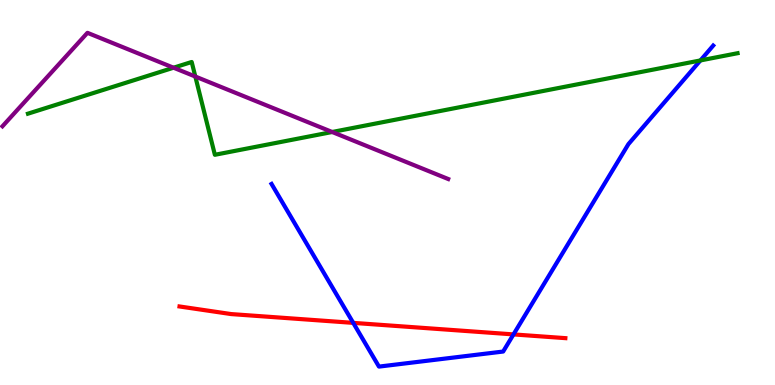[{'lines': ['blue', 'red'], 'intersections': [{'x': 4.56, 'y': 1.61}, {'x': 6.63, 'y': 1.31}]}, {'lines': ['green', 'red'], 'intersections': []}, {'lines': ['purple', 'red'], 'intersections': []}, {'lines': ['blue', 'green'], 'intersections': [{'x': 9.04, 'y': 8.43}]}, {'lines': ['blue', 'purple'], 'intersections': []}, {'lines': ['green', 'purple'], 'intersections': [{'x': 2.24, 'y': 8.24}, {'x': 2.52, 'y': 8.01}, {'x': 4.29, 'y': 6.57}]}]